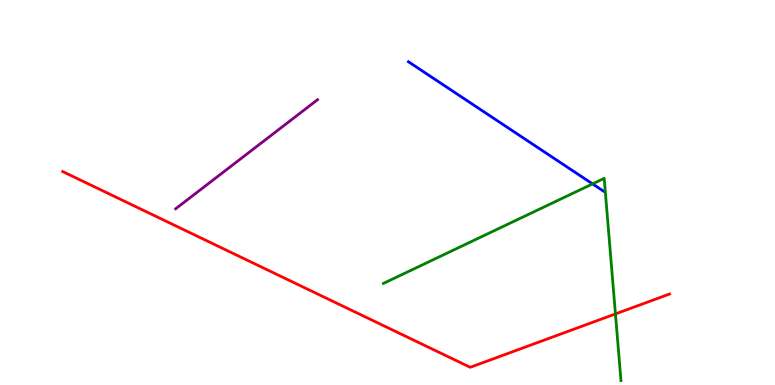[{'lines': ['blue', 'red'], 'intersections': []}, {'lines': ['green', 'red'], 'intersections': [{'x': 7.94, 'y': 1.85}]}, {'lines': ['purple', 'red'], 'intersections': []}, {'lines': ['blue', 'green'], 'intersections': [{'x': 7.65, 'y': 5.22}]}, {'lines': ['blue', 'purple'], 'intersections': []}, {'lines': ['green', 'purple'], 'intersections': []}]